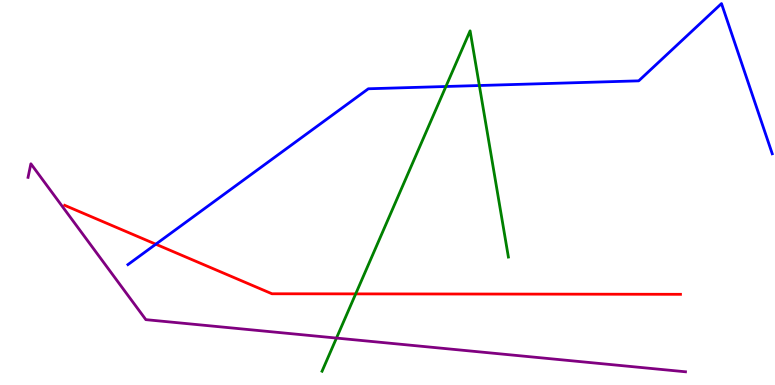[{'lines': ['blue', 'red'], 'intersections': [{'x': 2.01, 'y': 3.66}]}, {'lines': ['green', 'red'], 'intersections': [{'x': 4.59, 'y': 2.37}]}, {'lines': ['purple', 'red'], 'intersections': []}, {'lines': ['blue', 'green'], 'intersections': [{'x': 5.75, 'y': 7.75}, {'x': 6.19, 'y': 7.78}]}, {'lines': ['blue', 'purple'], 'intersections': []}, {'lines': ['green', 'purple'], 'intersections': [{'x': 4.34, 'y': 1.22}]}]